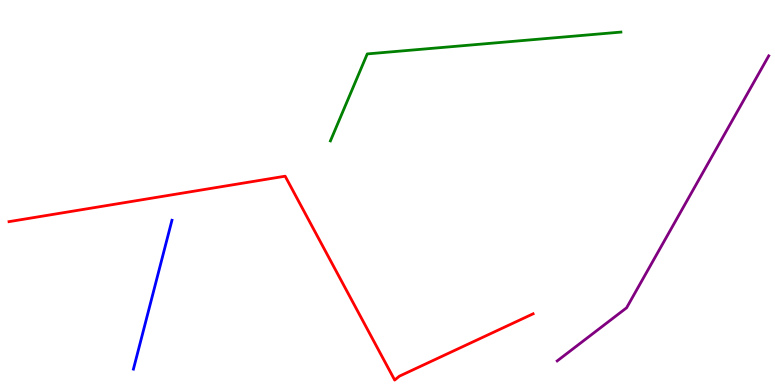[{'lines': ['blue', 'red'], 'intersections': []}, {'lines': ['green', 'red'], 'intersections': []}, {'lines': ['purple', 'red'], 'intersections': []}, {'lines': ['blue', 'green'], 'intersections': []}, {'lines': ['blue', 'purple'], 'intersections': []}, {'lines': ['green', 'purple'], 'intersections': []}]